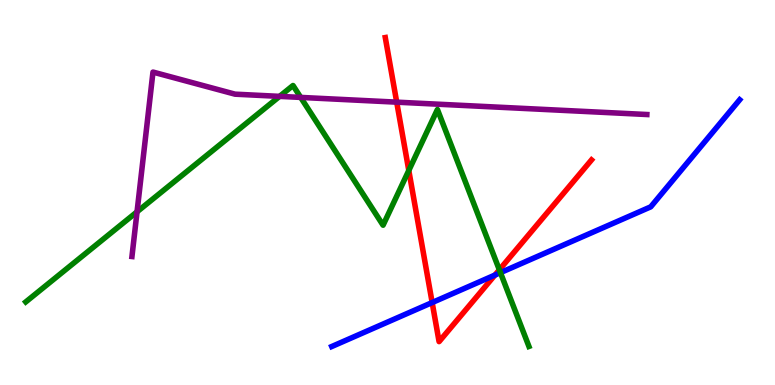[{'lines': ['blue', 'red'], 'intersections': [{'x': 5.58, 'y': 2.14}, {'x': 6.39, 'y': 2.86}]}, {'lines': ['green', 'red'], 'intersections': [{'x': 5.27, 'y': 5.57}, {'x': 6.44, 'y': 2.99}]}, {'lines': ['purple', 'red'], 'intersections': [{'x': 5.12, 'y': 7.35}]}, {'lines': ['blue', 'green'], 'intersections': [{'x': 6.46, 'y': 2.92}]}, {'lines': ['blue', 'purple'], 'intersections': []}, {'lines': ['green', 'purple'], 'intersections': [{'x': 1.77, 'y': 4.5}, {'x': 3.61, 'y': 7.5}, {'x': 3.88, 'y': 7.47}]}]